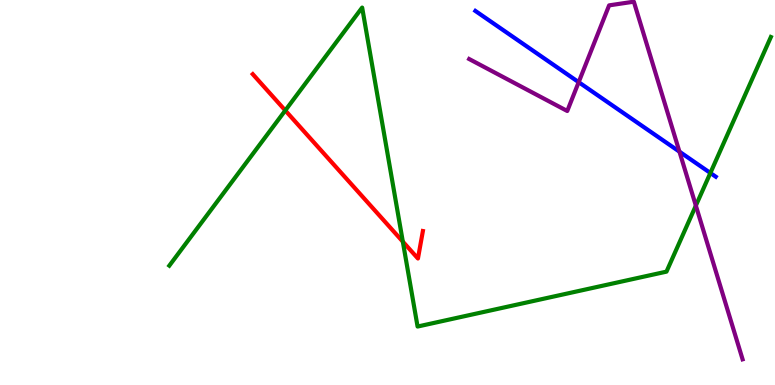[{'lines': ['blue', 'red'], 'intersections': []}, {'lines': ['green', 'red'], 'intersections': [{'x': 3.68, 'y': 7.13}, {'x': 5.2, 'y': 3.72}]}, {'lines': ['purple', 'red'], 'intersections': []}, {'lines': ['blue', 'green'], 'intersections': [{'x': 9.17, 'y': 5.51}]}, {'lines': ['blue', 'purple'], 'intersections': [{'x': 7.47, 'y': 7.87}, {'x': 8.77, 'y': 6.06}]}, {'lines': ['green', 'purple'], 'intersections': [{'x': 8.98, 'y': 4.66}]}]